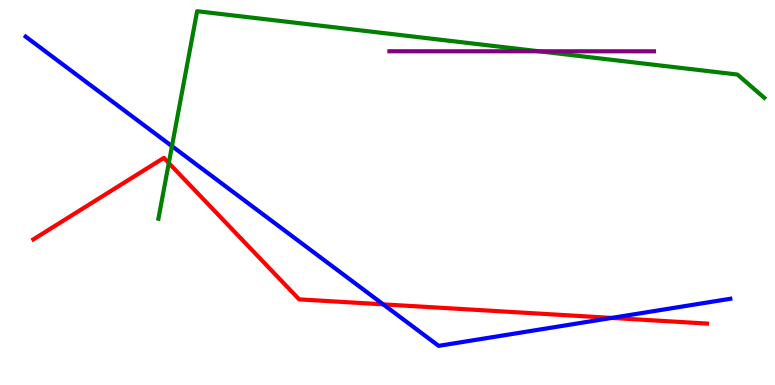[{'lines': ['blue', 'red'], 'intersections': [{'x': 4.94, 'y': 2.09}, {'x': 7.89, 'y': 1.74}]}, {'lines': ['green', 'red'], 'intersections': [{'x': 2.18, 'y': 5.77}]}, {'lines': ['purple', 'red'], 'intersections': []}, {'lines': ['blue', 'green'], 'intersections': [{'x': 2.22, 'y': 6.2}]}, {'lines': ['blue', 'purple'], 'intersections': []}, {'lines': ['green', 'purple'], 'intersections': [{'x': 6.96, 'y': 8.67}]}]